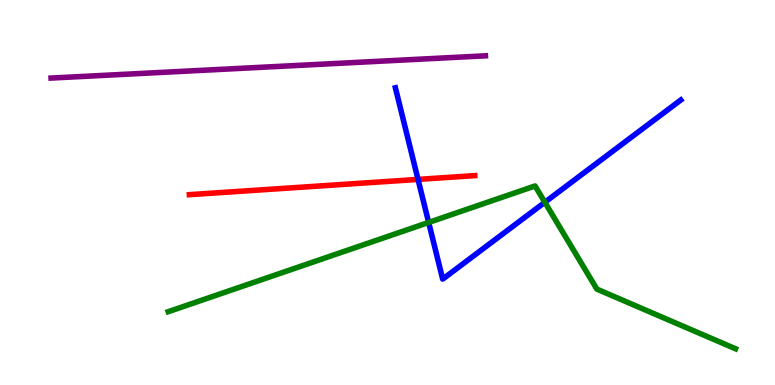[{'lines': ['blue', 'red'], 'intersections': [{'x': 5.39, 'y': 5.34}]}, {'lines': ['green', 'red'], 'intersections': []}, {'lines': ['purple', 'red'], 'intersections': []}, {'lines': ['blue', 'green'], 'intersections': [{'x': 5.53, 'y': 4.22}, {'x': 7.03, 'y': 4.75}]}, {'lines': ['blue', 'purple'], 'intersections': []}, {'lines': ['green', 'purple'], 'intersections': []}]